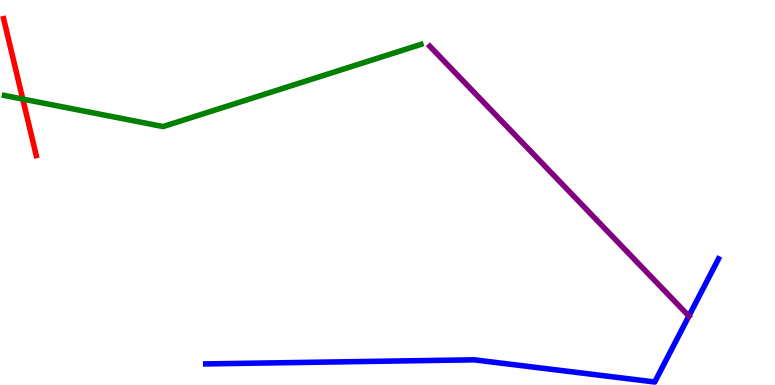[{'lines': ['blue', 'red'], 'intersections': []}, {'lines': ['green', 'red'], 'intersections': [{'x': 0.294, 'y': 7.43}]}, {'lines': ['purple', 'red'], 'intersections': []}, {'lines': ['blue', 'green'], 'intersections': []}, {'lines': ['blue', 'purple'], 'intersections': [{'x': 8.89, 'y': 1.79}]}, {'lines': ['green', 'purple'], 'intersections': []}]